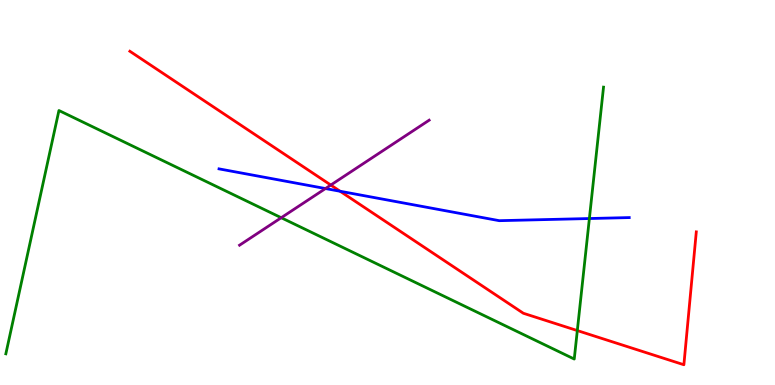[{'lines': ['blue', 'red'], 'intersections': [{'x': 4.39, 'y': 5.03}]}, {'lines': ['green', 'red'], 'intersections': [{'x': 7.45, 'y': 1.41}]}, {'lines': ['purple', 'red'], 'intersections': [{'x': 4.27, 'y': 5.19}]}, {'lines': ['blue', 'green'], 'intersections': [{'x': 7.6, 'y': 4.32}]}, {'lines': ['blue', 'purple'], 'intersections': [{'x': 4.2, 'y': 5.1}]}, {'lines': ['green', 'purple'], 'intersections': [{'x': 3.63, 'y': 4.34}]}]